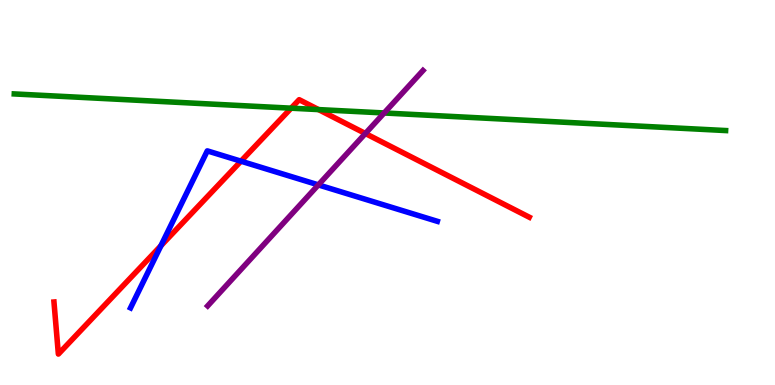[{'lines': ['blue', 'red'], 'intersections': [{'x': 2.08, 'y': 3.62}, {'x': 3.11, 'y': 5.81}]}, {'lines': ['green', 'red'], 'intersections': [{'x': 3.76, 'y': 7.19}, {'x': 4.11, 'y': 7.15}]}, {'lines': ['purple', 'red'], 'intersections': [{'x': 4.71, 'y': 6.53}]}, {'lines': ['blue', 'green'], 'intersections': []}, {'lines': ['blue', 'purple'], 'intersections': [{'x': 4.11, 'y': 5.2}]}, {'lines': ['green', 'purple'], 'intersections': [{'x': 4.96, 'y': 7.07}]}]